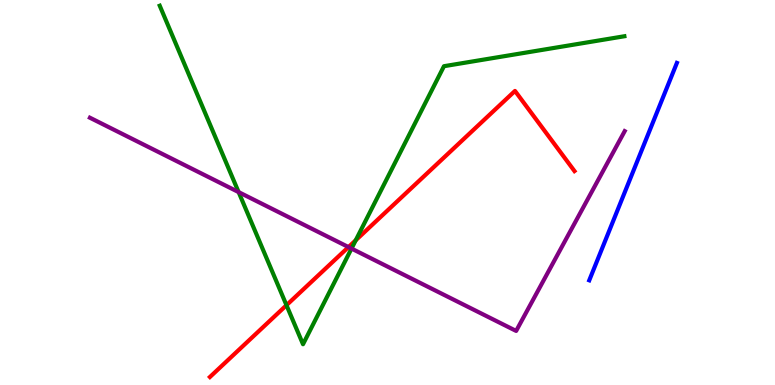[{'lines': ['blue', 'red'], 'intersections': []}, {'lines': ['green', 'red'], 'intersections': [{'x': 3.7, 'y': 2.07}, {'x': 4.59, 'y': 3.76}]}, {'lines': ['purple', 'red'], 'intersections': [{'x': 4.5, 'y': 3.58}]}, {'lines': ['blue', 'green'], 'intersections': []}, {'lines': ['blue', 'purple'], 'intersections': []}, {'lines': ['green', 'purple'], 'intersections': [{'x': 3.08, 'y': 5.01}, {'x': 4.54, 'y': 3.54}]}]